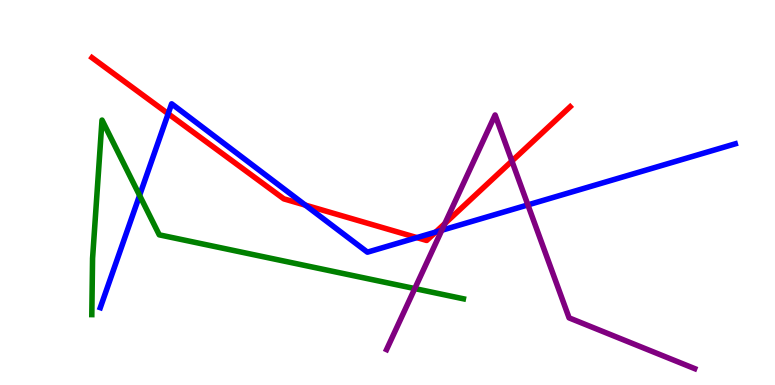[{'lines': ['blue', 'red'], 'intersections': [{'x': 2.17, 'y': 7.05}, {'x': 3.94, 'y': 4.67}, {'x': 5.38, 'y': 3.83}, {'x': 5.62, 'y': 3.97}]}, {'lines': ['green', 'red'], 'intersections': []}, {'lines': ['purple', 'red'], 'intersections': [{'x': 5.74, 'y': 4.19}, {'x': 6.61, 'y': 5.82}]}, {'lines': ['blue', 'green'], 'intersections': [{'x': 1.8, 'y': 4.92}]}, {'lines': ['blue', 'purple'], 'intersections': [{'x': 5.7, 'y': 4.02}, {'x': 6.81, 'y': 4.68}]}, {'lines': ['green', 'purple'], 'intersections': [{'x': 5.35, 'y': 2.5}]}]